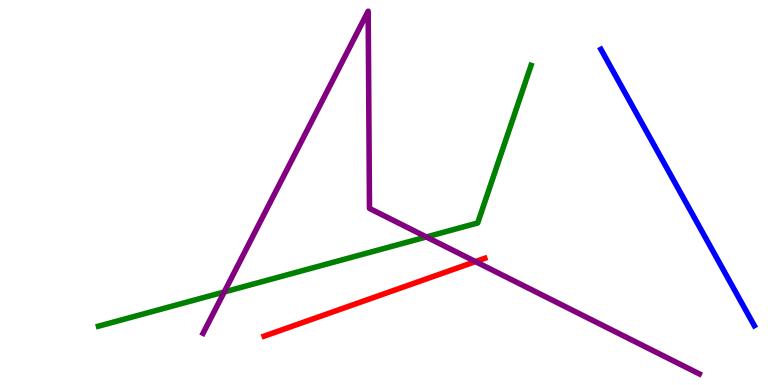[{'lines': ['blue', 'red'], 'intersections': []}, {'lines': ['green', 'red'], 'intersections': []}, {'lines': ['purple', 'red'], 'intersections': [{'x': 6.14, 'y': 3.21}]}, {'lines': ['blue', 'green'], 'intersections': []}, {'lines': ['blue', 'purple'], 'intersections': []}, {'lines': ['green', 'purple'], 'intersections': [{'x': 2.89, 'y': 2.42}, {'x': 5.5, 'y': 3.85}]}]